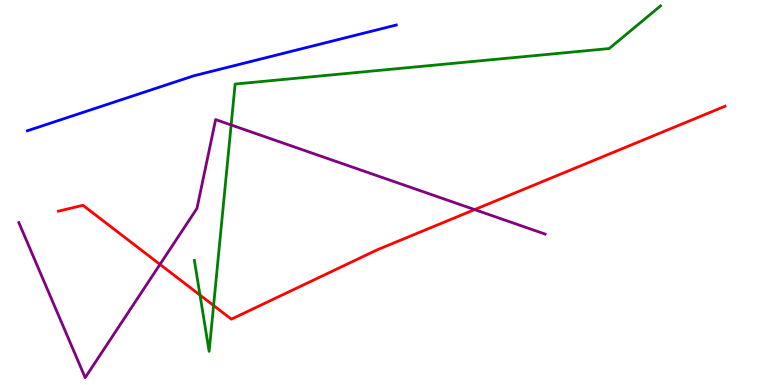[{'lines': ['blue', 'red'], 'intersections': []}, {'lines': ['green', 'red'], 'intersections': [{'x': 2.58, 'y': 2.34}, {'x': 2.76, 'y': 2.06}]}, {'lines': ['purple', 'red'], 'intersections': [{'x': 2.06, 'y': 3.13}, {'x': 6.12, 'y': 4.56}]}, {'lines': ['blue', 'green'], 'intersections': []}, {'lines': ['blue', 'purple'], 'intersections': []}, {'lines': ['green', 'purple'], 'intersections': [{'x': 2.98, 'y': 6.75}]}]